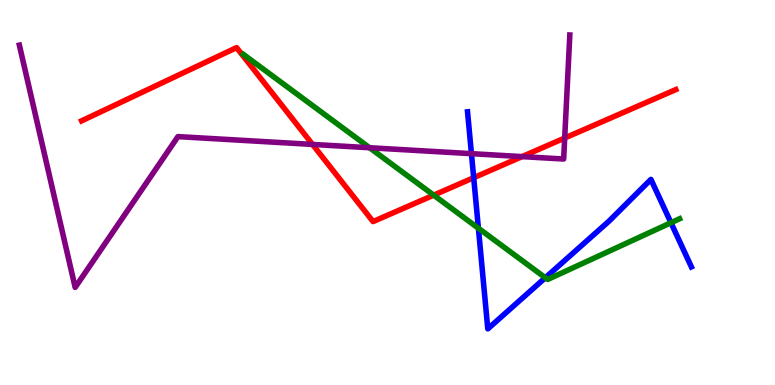[{'lines': ['blue', 'red'], 'intersections': [{'x': 6.11, 'y': 5.38}]}, {'lines': ['green', 'red'], 'intersections': [{'x': 5.6, 'y': 4.93}]}, {'lines': ['purple', 'red'], 'intersections': [{'x': 4.03, 'y': 6.25}, {'x': 6.74, 'y': 5.93}, {'x': 7.29, 'y': 6.41}]}, {'lines': ['blue', 'green'], 'intersections': [{'x': 6.17, 'y': 4.07}, {'x': 7.04, 'y': 2.79}, {'x': 8.66, 'y': 4.21}]}, {'lines': ['blue', 'purple'], 'intersections': [{'x': 6.08, 'y': 6.01}]}, {'lines': ['green', 'purple'], 'intersections': [{'x': 4.77, 'y': 6.16}]}]